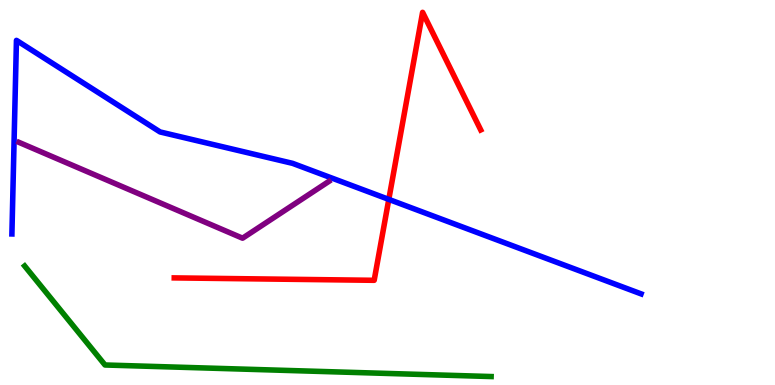[{'lines': ['blue', 'red'], 'intersections': [{'x': 5.02, 'y': 4.82}]}, {'lines': ['green', 'red'], 'intersections': []}, {'lines': ['purple', 'red'], 'intersections': []}, {'lines': ['blue', 'green'], 'intersections': []}, {'lines': ['blue', 'purple'], 'intersections': []}, {'lines': ['green', 'purple'], 'intersections': []}]